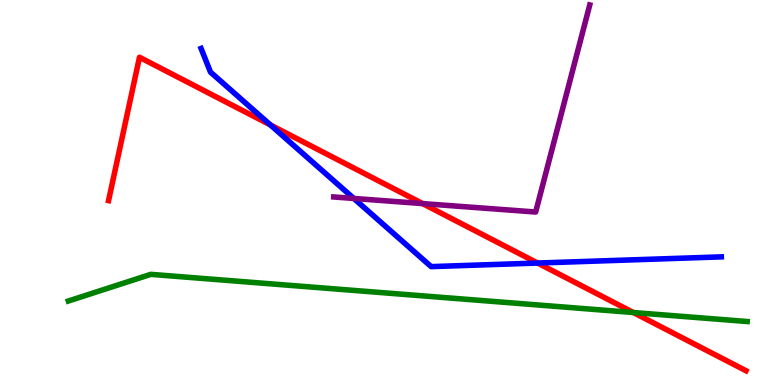[{'lines': ['blue', 'red'], 'intersections': [{'x': 3.49, 'y': 6.76}, {'x': 6.94, 'y': 3.17}]}, {'lines': ['green', 'red'], 'intersections': [{'x': 8.17, 'y': 1.88}]}, {'lines': ['purple', 'red'], 'intersections': [{'x': 5.45, 'y': 4.71}]}, {'lines': ['blue', 'green'], 'intersections': []}, {'lines': ['blue', 'purple'], 'intersections': [{'x': 4.57, 'y': 4.85}]}, {'lines': ['green', 'purple'], 'intersections': []}]